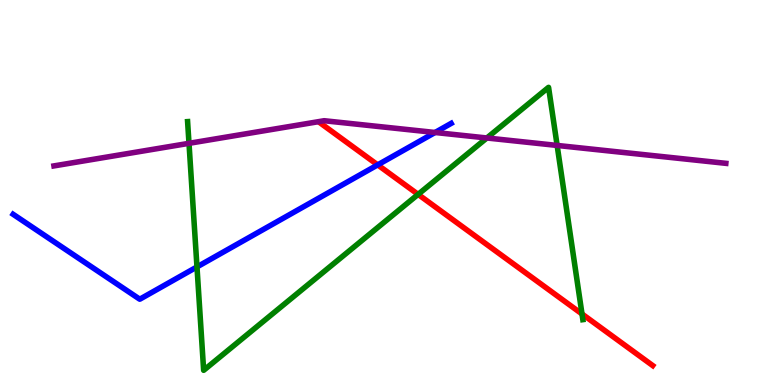[{'lines': ['blue', 'red'], 'intersections': [{'x': 4.87, 'y': 5.72}]}, {'lines': ['green', 'red'], 'intersections': [{'x': 5.39, 'y': 4.95}, {'x': 7.51, 'y': 1.85}]}, {'lines': ['purple', 'red'], 'intersections': []}, {'lines': ['blue', 'green'], 'intersections': [{'x': 2.54, 'y': 3.07}]}, {'lines': ['blue', 'purple'], 'intersections': [{'x': 5.61, 'y': 6.56}]}, {'lines': ['green', 'purple'], 'intersections': [{'x': 2.44, 'y': 6.28}, {'x': 6.28, 'y': 6.42}, {'x': 7.19, 'y': 6.22}]}]